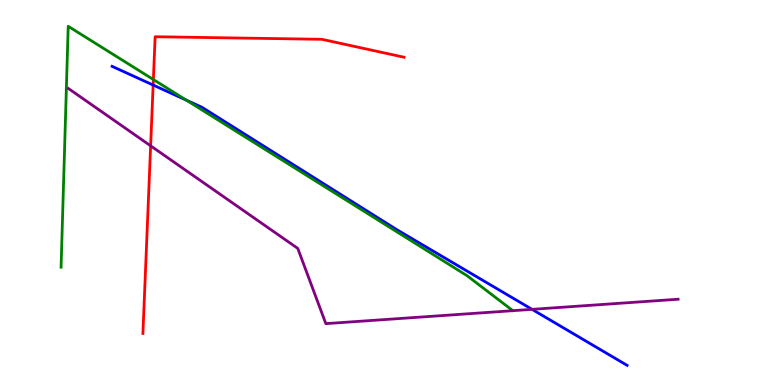[{'lines': ['blue', 'red'], 'intersections': [{'x': 1.98, 'y': 7.79}]}, {'lines': ['green', 'red'], 'intersections': [{'x': 1.98, 'y': 7.93}]}, {'lines': ['purple', 'red'], 'intersections': [{'x': 1.94, 'y': 6.21}]}, {'lines': ['blue', 'green'], 'intersections': [{'x': 2.41, 'y': 7.4}]}, {'lines': ['blue', 'purple'], 'intersections': [{'x': 6.86, 'y': 1.96}]}, {'lines': ['green', 'purple'], 'intersections': []}]